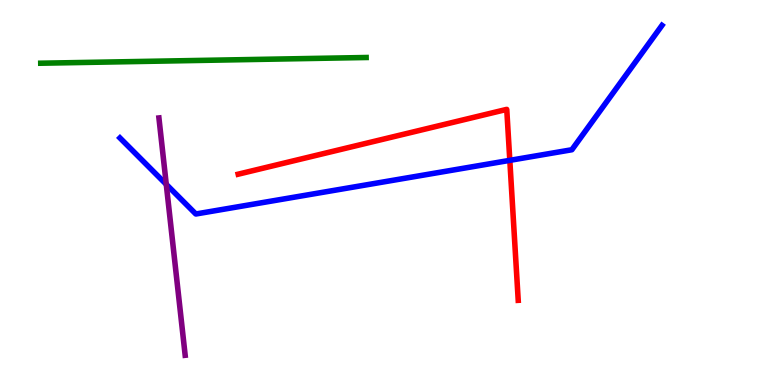[{'lines': ['blue', 'red'], 'intersections': [{'x': 6.58, 'y': 5.84}]}, {'lines': ['green', 'red'], 'intersections': []}, {'lines': ['purple', 'red'], 'intersections': []}, {'lines': ['blue', 'green'], 'intersections': []}, {'lines': ['blue', 'purple'], 'intersections': [{'x': 2.15, 'y': 5.21}]}, {'lines': ['green', 'purple'], 'intersections': []}]